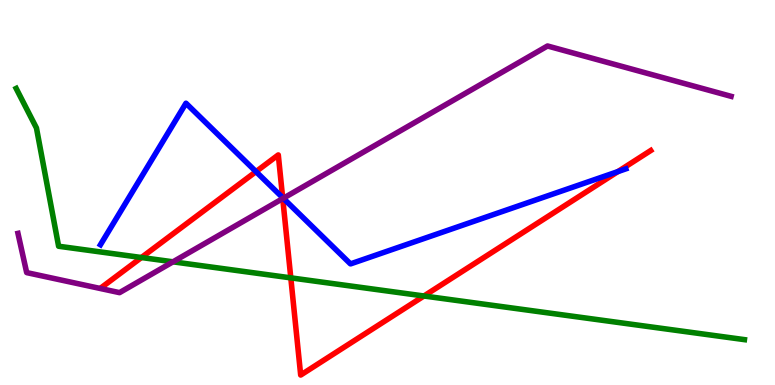[{'lines': ['blue', 'red'], 'intersections': [{'x': 3.3, 'y': 5.54}, {'x': 3.65, 'y': 4.87}, {'x': 7.97, 'y': 5.54}]}, {'lines': ['green', 'red'], 'intersections': [{'x': 1.82, 'y': 3.31}, {'x': 3.75, 'y': 2.78}, {'x': 5.47, 'y': 2.31}]}, {'lines': ['purple', 'red'], 'intersections': [{'x': 3.65, 'y': 4.84}]}, {'lines': ['blue', 'green'], 'intersections': []}, {'lines': ['blue', 'purple'], 'intersections': [{'x': 3.66, 'y': 4.85}]}, {'lines': ['green', 'purple'], 'intersections': [{'x': 2.23, 'y': 3.2}]}]